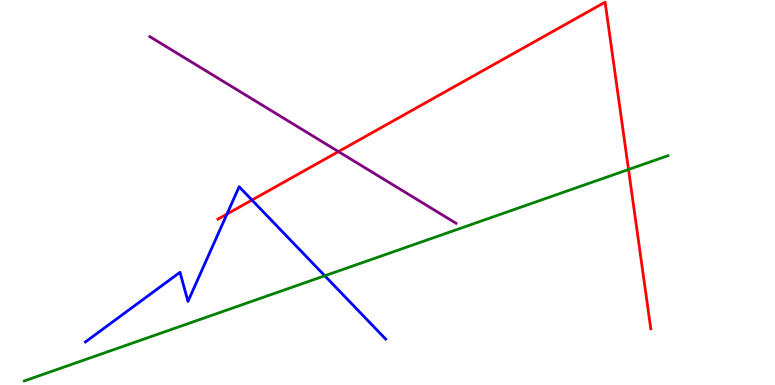[{'lines': ['blue', 'red'], 'intersections': [{'x': 2.93, 'y': 4.44}, {'x': 3.25, 'y': 4.8}]}, {'lines': ['green', 'red'], 'intersections': [{'x': 8.11, 'y': 5.6}]}, {'lines': ['purple', 'red'], 'intersections': [{'x': 4.37, 'y': 6.06}]}, {'lines': ['blue', 'green'], 'intersections': [{'x': 4.19, 'y': 2.84}]}, {'lines': ['blue', 'purple'], 'intersections': []}, {'lines': ['green', 'purple'], 'intersections': []}]